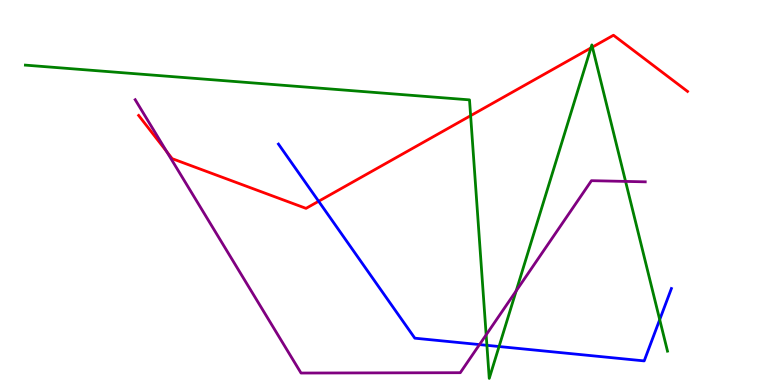[{'lines': ['blue', 'red'], 'intersections': [{'x': 4.11, 'y': 4.77}]}, {'lines': ['green', 'red'], 'intersections': [{'x': 6.07, 'y': 7.0}, {'x': 7.62, 'y': 8.75}, {'x': 7.64, 'y': 8.78}]}, {'lines': ['purple', 'red'], 'intersections': [{'x': 2.15, 'y': 6.06}]}, {'lines': ['blue', 'green'], 'intersections': [{'x': 6.28, 'y': 1.03}, {'x': 6.44, 'y': 0.999}, {'x': 8.51, 'y': 1.7}]}, {'lines': ['blue', 'purple'], 'intersections': [{'x': 6.19, 'y': 1.05}]}, {'lines': ['green', 'purple'], 'intersections': [{'x': 6.27, 'y': 1.3}, {'x': 6.66, 'y': 2.44}, {'x': 8.07, 'y': 5.29}]}]